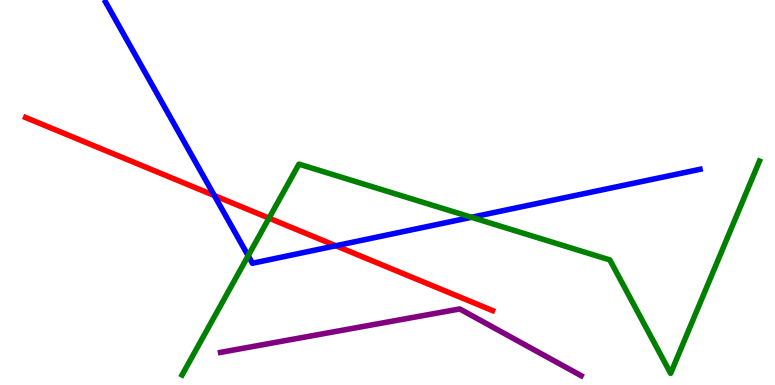[{'lines': ['blue', 'red'], 'intersections': [{'x': 2.77, 'y': 4.92}, {'x': 4.33, 'y': 3.62}]}, {'lines': ['green', 'red'], 'intersections': [{'x': 3.47, 'y': 4.33}]}, {'lines': ['purple', 'red'], 'intersections': []}, {'lines': ['blue', 'green'], 'intersections': [{'x': 3.2, 'y': 3.36}, {'x': 6.08, 'y': 4.36}]}, {'lines': ['blue', 'purple'], 'intersections': []}, {'lines': ['green', 'purple'], 'intersections': []}]